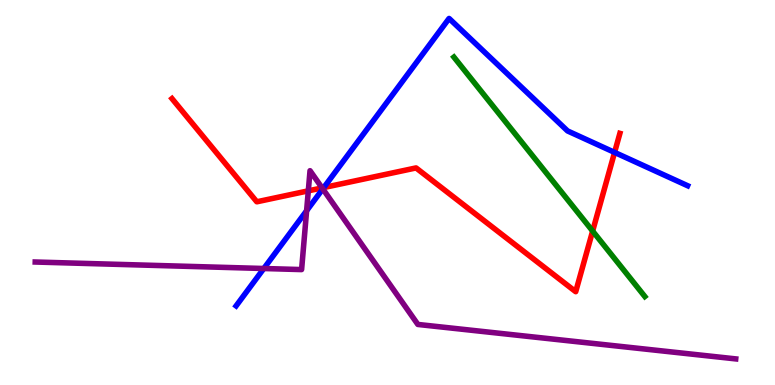[{'lines': ['blue', 'red'], 'intersections': [{'x': 4.18, 'y': 5.13}, {'x': 7.93, 'y': 6.04}]}, {'lines': ['green', 'red'], 'intersections': [{'x': 7.65, 'y': 4.0}]}, {'lines': ['purple', 'red'], 'intersections': [{'x': 3.98, 'y': 5.04}, {'x': 4.16, 'y': 5.12}]}, {'lines': ['blue', 'green'], 'intersections': []}, {'lines': ['blue', 'purple'], 'intersections': [{'x': 3.4, 'y': 3.03}, {'x': 3.96, 'y': 4.53}, {'x': 4.17, 'y': 5.09}]}, {'lines': ['green', 'purple'], 'intersections': []}]